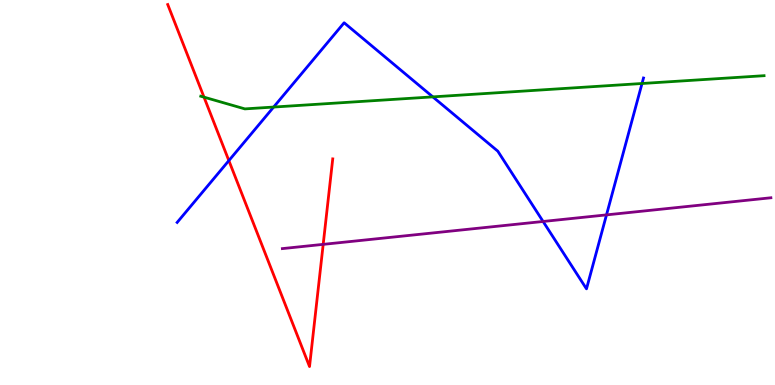[{'lines': ['blue', 'red'], 'intersections': [{'x': 2.95, 'y': 5.83}]}, {'lines': ['green', 'red'], 'intersections': [{'x': 2.63, 'y': 7.48}]}, {'lines': ['purple', 'red'], 'intersections': [{'x': 4.17, 'y': 3.65}]}, {'lines': ['blue', 'green'], 'intersections': [{'x': 3.53, 'y': 7.22}, {'x': 5.58, 'y': 7.48}, {'x': 8.28, 'y': 7.83}]}, {'lines': ['blue', 'purple'], 'intersections': [{'x': 7.01, 'y': 4.25}, {'x': 7.83, 'y': 4.42}]}, {'lines': ['green', 'purple'], 'intersections': []}]